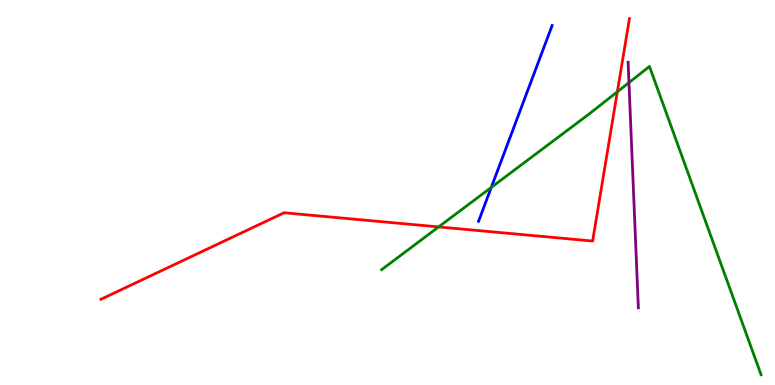[{'lines': ['blue', 'red'], 'intersections': []}, {'lines': ['green', 'red'], 'intersections': [{'x': 5.66, 'y': 4.11}, {'x': 7.97, 'y': 7.62}]}, {'lines': ['purple', 'red'], 'intersections': []}, {'lines': ['blue', 'green'], 'intersections': [{'x': 6.34, 'y': 5.13}]}, {'lines': ['blue', 'purple'], 'intersections': []}, {'lines': ['green', 'purple'], 'intersections': [{'x': 8.12, 'y': 7.85}]}]